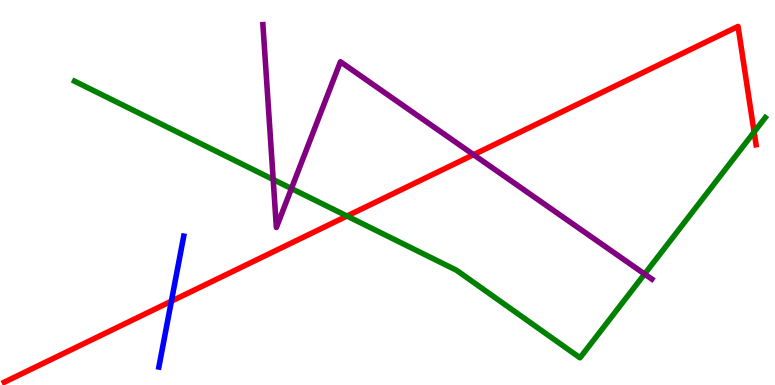[{'lines': ['blue', 'red'], 'intersections': [{'x': 2.21, 'y': 2.18}]}, {'lines': ['green', 'red'], 'intersections': [{'x': 4.48, 'y': 4.39}, {'x': 9.73, 'y': 6.57}]}, {'lines': ['purple', 'red'], 'intersections': [{'x': 6.11, 'y': 5.98}]}, {'lines': ['blue', 'green'], 'intersections': []}, {'lines': ['blue', 'purple'], 'intersections': []}, {'lines': ['green', 'purple'], 'intersections': [{'x': 3.52, 'y': 5.34}, {'x': 3.76, 'y': 5.1}, {'x': 8.32, 'y': 2.88}]}]